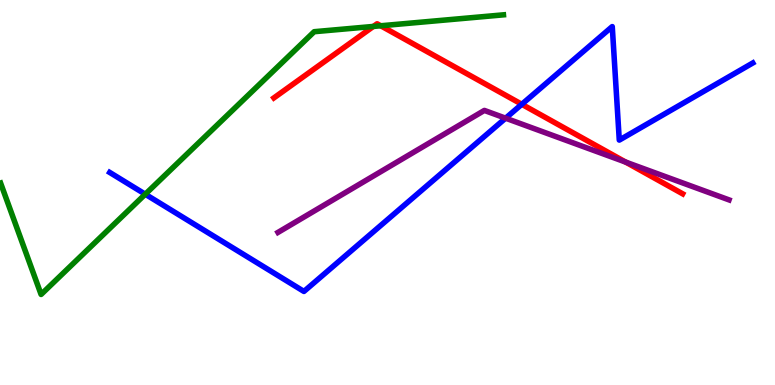[{'lines': ['blue', 'red'], 'intersections': [{'x': 6.73, 'y': 7.29}]}, {'lines': ['green', 'red'], 'intersections': [{'x': 4.82, 'y': 9.31}, {'x': 4.91, 'y': 9.33}]}, {'lines': ['purple', 'red'], 'intersections': [{'x': 8.07, 'y': 5.79}]}, {'lines': ['blue', 'green'], 'intersections': [{'x': 1.87, 'y': 4.96}]}, {'lines': ['blue', 'purple'], 'intersections': [{'x': 6.52, 'y': 6.93}]}, {'lines': ['green', 'purple'], 'intersections': []}]